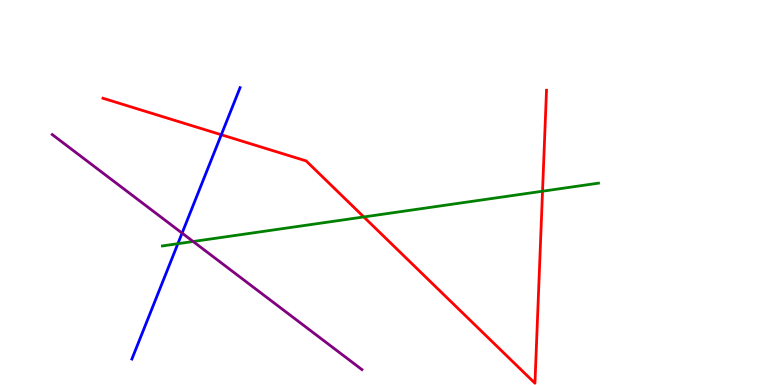[{'lines': ['blue', 'red'], 'intersections': [{'x': 2.86, 'y': 6.5}]}, {'lines': ['green', 'red'], 'intersections': [{'x': 4.69, 'y': 4.37}, {'x': 7.0, 'y': 5.03}]}, {'lines': ['purple', 'red'], 'intersections': []}, {'lines': ['blue', 'green'], 'intersections': [{'x': 2.3, 'y': 3.67}]}, {'lines': ['blue', 'purple'], 'intersections': [{'x': 2.35, 'y': 3.95}]}, {'lines': ['green', 'purple'], 'intersections': [{'x': 2.49, 'y': 3.73}]}]